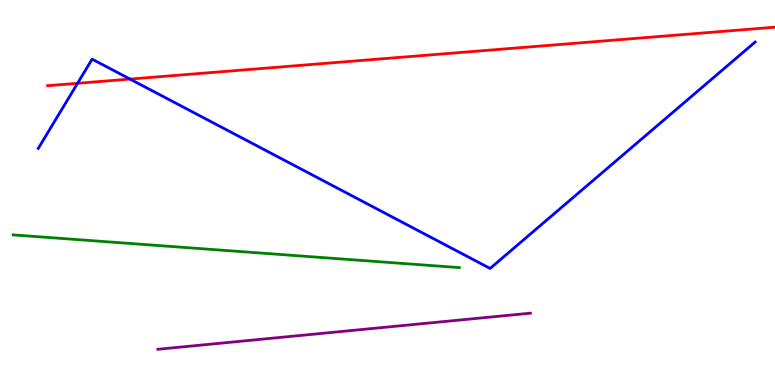[{'lines': ['blue', 'red'], 'intersections': [{'x': 1.0, 'y': 7.84}, {'x': 1.68, 'y': 7.95}]}, {'lines': ['green', 'red'], 'intersections': []}, {'lines': ['purple', 'red'], 'intersections': []}, {'lines': ['blue', 'green'], 'intersections': []}, {'lines': ['blue', 'purple'], 'intersections': []}, {'lines': ['green', 'purple'], 'intersections': []}]